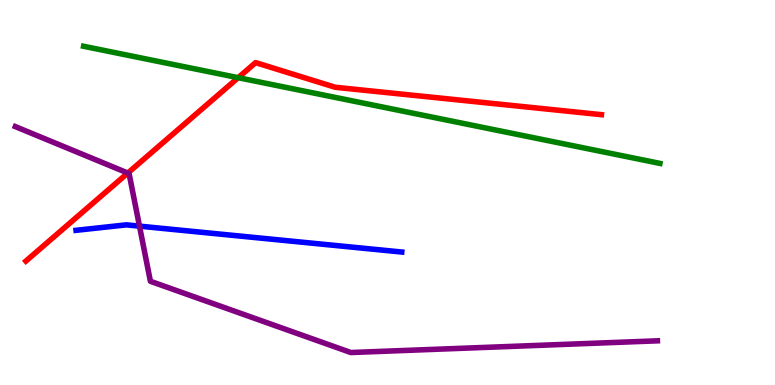[{'lines': ['blue', 'red'], 'intersections': []}, {'lines': ['green', 'red'], 'intersections': [{'x': 3.07, 'y': 7.98}]}, {'lines': ['purple', 'red'], 'intersections': [{'x': 1.65, 'y': 5.51}]}, {'lines': ['blue', 'green'], 'intersections': []}, {'lines': ['blue', 'purple'], 'intersections': [{'x': 1.8, 'y': 4.13}]}, {'lines': ['green', 'purple'], 'intersections': []}]